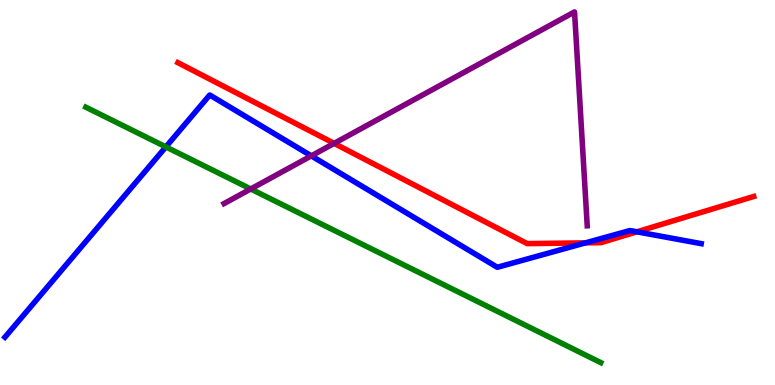[{'lines': ['blue', 'red'], 'intersections': [{'x': 7.56, 'y': 3.69}, {'x': 8.22, 'y': 3.98}]}, {'lines': ['green', 'red'], 'intersections': []}, {'lines': ['purple', 'red'], 'intersections': [{'x': 4.31, 'y': 6.28}]}, {'lines': ['blue', 'green'], 'intersections': [{'x': 2.14, 'y': 6.18}]}, {'lines': ['blue', 'purple'], 'intersections': [{'x': 4.02, 'y': 5.95}]}, {'lines': ['green', 'purple'], 'intersections': [{'x': 3.24, 'y': 5.09}]}]